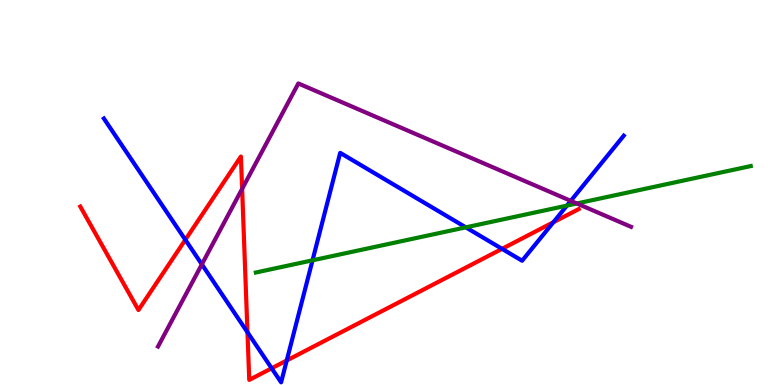[{'lines': ['blue', 'red'], 'intersections': [{'x': 2.39, 'y': 3.77}, {'x': 3.19, 'y': 1.37}, {'x': 3.51, 'y': 0.434}, {'x': 3.7, 'y': 0.637}, {'x': 6.48, 'y': 3.54}, {'x': 7.14, 'y': 4.23}]}, {'lines': ['green', 'red'], 'intersections': []}, {'lines': ['purple', 'red'], 'intersections': [{'x': 3.12, 'y': 5.09}]}, {'lines': ['blue', 'green'], 'intersections': [{'x': 4.03, 'y': 3.24}, {'x': 6.01, 'y': 4.09}, {'x': 7.32, 'y': 4.66}]}, {'lines': ['blue', 'purple'], 'intersections': [{'x': 2.6, 'y': 3.13}, {'x': 7.36, 'y': 4.78}]}, {'lines': ['green', 'purple'], 'intersections': [{'x': 7.44, 'y': 4.72}]}]